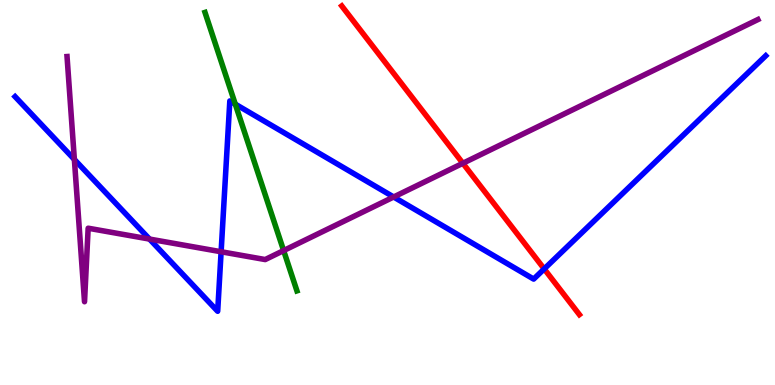[{'lines': ['blue', 'red'], 'intersections': [{'x': 7.02, 'y': 3.02}]}, {'lines': ['green', 'red'], 'intersections': []}, {'lines': ['purple', 'red'], 'intersections': [{'x': 5.97, 'y': 5.76}]}, {'lines': ['blue', 'green'], 'intersections': [{'x': 3.04, 'y': 7.3}]}, {'lines': ['blue', 'purple'], 'intersections': [{'x': 0.96, 'y': 5.86}, {'x': 1.93, 'y': 3.79}, {'x': 2.85, 'y': 3.46}, {'x': 5.08, 'y': 4.88}]}, {'lines': ['green', 'purple'], 'intersections': [{'x': 3.66, 'y': 3.49}]}]